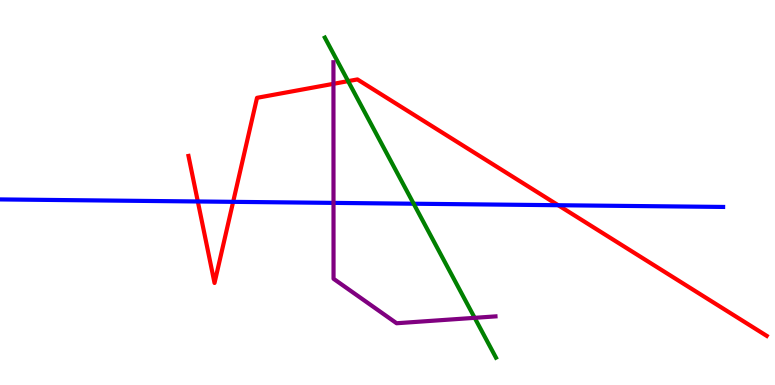[{'lines': ['blue', 'red'], 'intersections': [{'x': 2.55, 'y': 4.77}, {'x': 3.01, 'y': 4.76}, {'x': 7.2, 'y': 4.67}]}, {'lines': ['green', 'red'], 'intersections': [{'x': 4.49, 'y': 7.89}]}, {'lines': ['purple', 'red'], 'intersections': [{'x': 4.3, 'y': 7.82}]}, {'lines': ['blue', 'green'], 'intersections': [{'x': 5.34, 'y': 4.71}]}, {'lines': ['blue', 'purple'], 'intersections': [{'x': 4.3, 'y': 4.73}]}, {'lines': ['green', 'purple'], 'intersections': [{'x': 6.12, 'y': 1.74}]}]